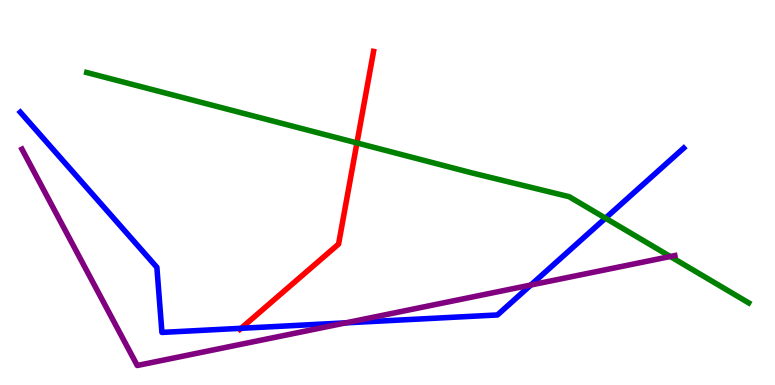[{'lines': ['blue', 'red'], 'intersections': [{'x': 3.11, 'y': 1.47}]}, {'lines': ['green', 'red'], 'intersections': [{'x': 4.61, 'y': 6.29}]}, {'lines': ['purple', 'red'], 'intersections': []}, {'lines': ['blue', 'green'], 'intersections': [{'x': 7.81, 'y': 4.33}]}, {'lines': ['blue', 'purple'], 'intersections': [{'x': 4.46, 'y': 1.61}, {'x': 6.85, 'y': 2.6}]}, {'lines': ['green', 'purple'], 'intersections': [{'x': 8.65, 'y': 3.34}]}]